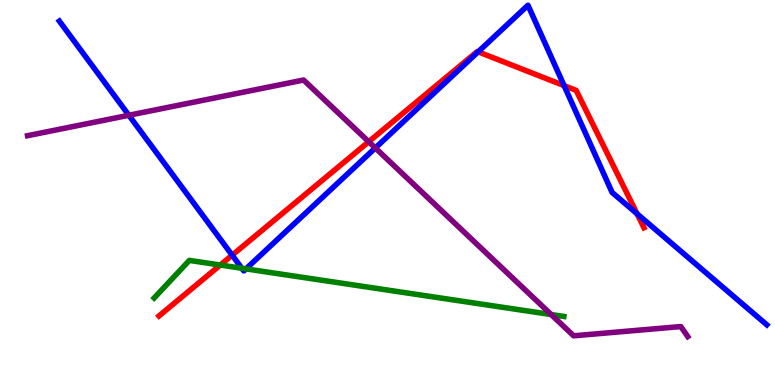[{'lines': ['blue', 'red'], 'intersections': [{'x': 3.0, 'y': 3.37}, {'x': 6.17, 'y': 8.65}, {'x': 7.28, 'y': 7.78}, {'x': 8.22, 'y': 4.45}]}, {'lines': ['green', 'red'], 'intersections': [{'x': 2.84, 'y': 3.12}]}, {'lines': ['purple', 'red'], 'intersections': [{'x': 4.76, 'y': 6.32}]}, {'lines': ['blue', 'green'], 'intersections': [{'x': 3.12, 'y': 3.03}, {'x': 3.17, 'y': 3.02}]}, {'lines': ['blue', 'purple'], 'intersections': [{'x': 1.66, 'y': 7.01}, {'x': 4.84, 'y': 6.16}]}, {'lines': ['green', 'purple'], 'intersections': [{'x': 7.11, 'y': 1.83}]}]